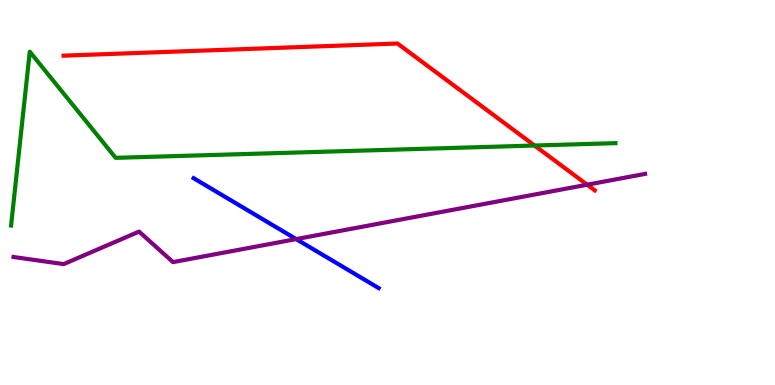[{'lines': ['blue', 'red'], 'intersections': []}, {'lines': ['green', 'red'], 'intersections': [{'x': 6.9, 'y': 6.22}]}, {'lines': ['purple', 'red'], 'intersections': [{'x': 7.58, 'y': 5.2}]}, {'lines': ['blue', 'green'], 'intersections': []}, {'lines': ['blue', 'purple'], 'intersections': [{'x': 3.82, 'y': 3.79}]}, {'lines': ['green', 'purple'], 'intersections': []}]